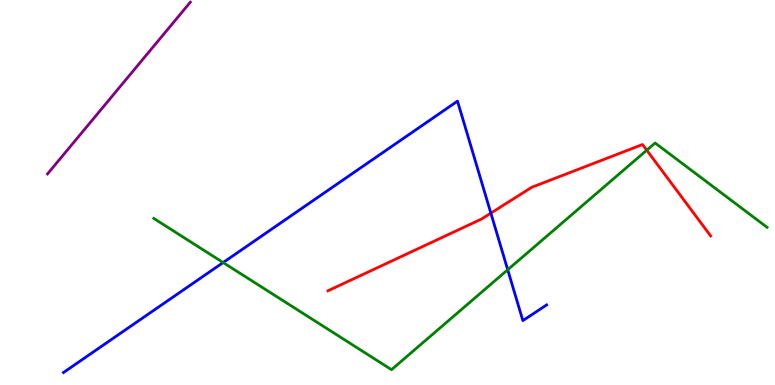[{'lines': ['blue', 'red'], 'intersections': [{'x': 6.33, 'y': 4.46}]}, {'lines': ['green', 'red'], 'intersections': [{'x': 8.35, 'y': 6.1}]}, {'lines': ['purple', 'red'], 'intersections': []}, {'lines': ['blue', 'green'], 'intersections': [{'x': 2.88, 'y': 3.18}, {'x': 6.55, 'y': 2.99}]}, {'lines': ['blue', 'purple'], 'intersections': []}, {'lines': ['green', 'purple'], 'intersections': []}]